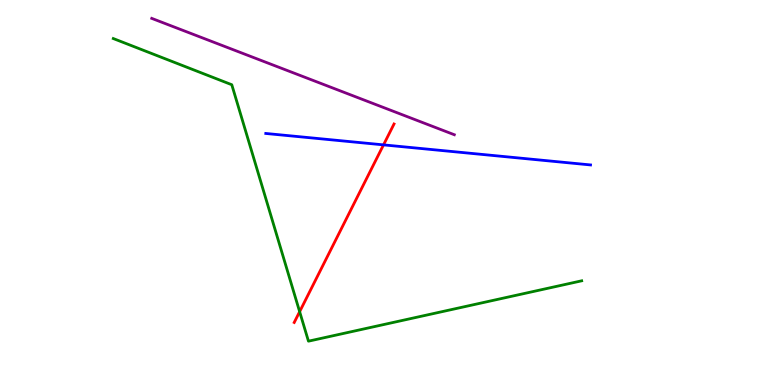[{'lines': ['blue', 'red'], 'intersections': [{'x': 4.95, 'y': 6.24}]}, {'lines': ['green', 'red'], 'intersections': [{'x': 3.87, 'y': 1.9}]}, {'lines': ['purple', 'red'], 'intersections': []}, {'lines': ['blue', 'green'], 'intersections': []}, {'lines': ['blue', 'purple'], 'intersections': []}, {'lines': ['green', 'purple'], 'intersections': []}]